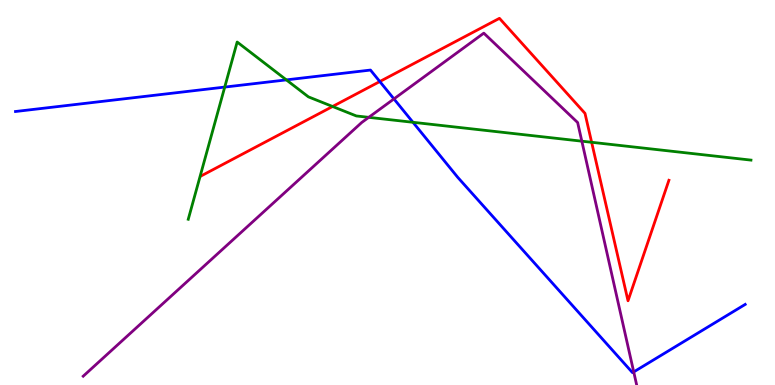[{'lines': ['blue', 'red'], 'intersections': [{'x': 4.9, 'y': 7.88}]}, {'lines': ['green', 'red'], 'intersections': [{'x': 4.29, 'y': 7.23}, {'x': 7.63, 'y': 6.3}]}, {'lines': ['purple', 'red'], 'intersections': []}, {'lines': ['blue', 'green'], 'intersections': [{'x': 2.9, 'y': 7.74}, {'x': 3.69, 'y': 7.93}, {'x': 5.33, 'y': 6.82}]}, {'lines': ['blue', 'purple'], 'intersections': [{'x': 5.08, 'y': 7.43}, {'x': 8.18, 'y': 0.34}]}, {'lines': ['green', 'purple'], 'intersections': [{'x': 4.76, 'y': 6.95}, {'x': 7.51, 'y': 6.33}]}]